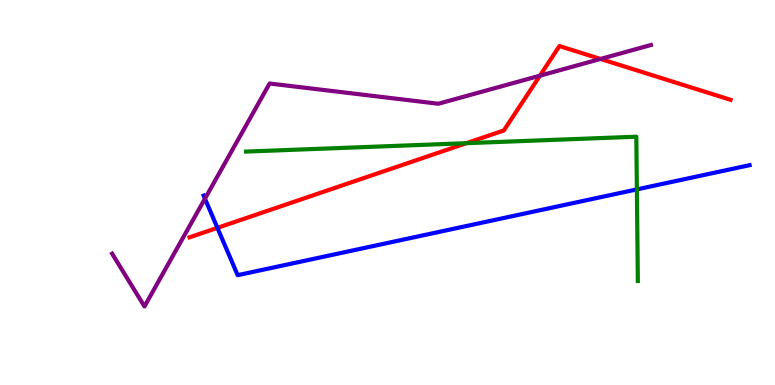[{'lines': ['blue', 'red'], 'intersections': [{'x': 2.81, 'y': 4.08}]}, {'lines': ['green', 'red'], 'intersections': [{'x': 6.02, 'y': 6.28}]}, {'lines': ['purple', 'red'], 'intersections': [{'x': 6.97, 'y': 8.03}, {'x': 7.75, 'y': 8.47}]}, {'lines': ['blue', 'green'], 'intersections': [{'x': 8.22, 'y': 5.08}]}, {'lines': ['blue', 'purple'], 'intersections': [{'x': 2.64, 'y': 4.84}]}, {'lines': ['green', 'purple'], 'intersections': []}]